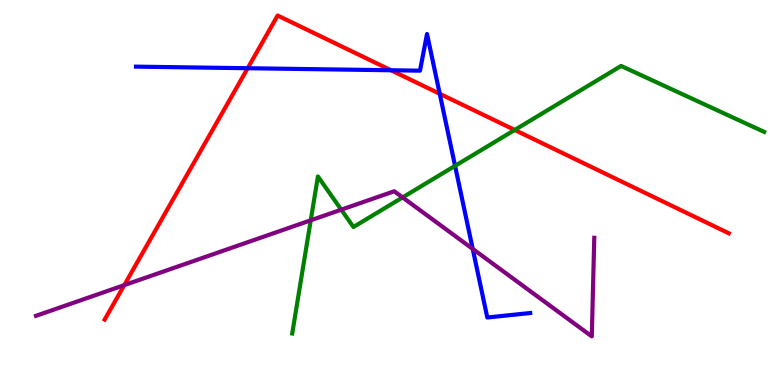[{'lines': ['blue', 'red'], 'intersections': [{'x': 3.2, 'y': 8.23}, {'x': 5.05, 'y': 8.18}, {'x': 5.67, 'y': 7.56}]}, {'lines': ['green', 'red'], 'intersections': [{'x': 6.64, 'y': 6.62}]}, {'lines': ['purple', 'red'], 'intersections': [{'x': 1.6, 'y': 2.59}]}, {'lines': ['blue', 'green'], 'intersections': [{'x': 5.87, 'y': 5.69}]}, {'lines': ['blue', 'purple'], 'intersections': [{'x': 6.1, 'y': 3.53}]}, {'lines': ['green', 'purple'], 'intersections': [{'x': 4.01, 'y': 4.28}, {'x': 4.4, 'y': 4.55}, {'x': 5.19, 'y': 4.87}]}]